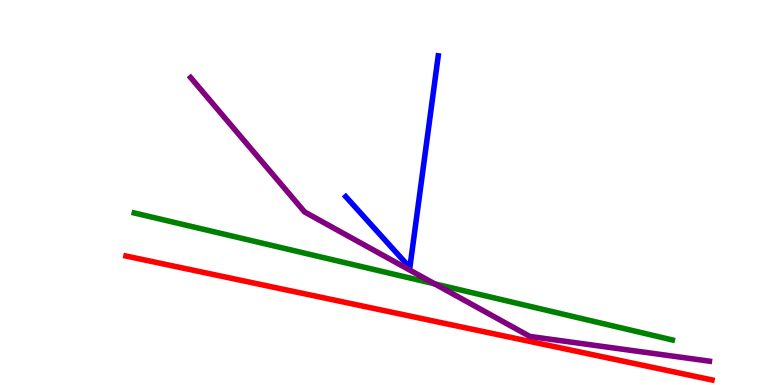[{'lines': ['blue', 'red'], 'intersections': []}, {'lines': ['green', 'red'], 'intersections': []}, {'lines': ['purple', 'red'], 'intersections': []}, {'lines': ['blue', 'green'], 'intersections': []}, {'lines': ['blue', 'purple'], 'intersections': []}, {'lines': ['green', 'purple'], 'intersections': [{'x': 5.61, 'y': 2.63}]}]